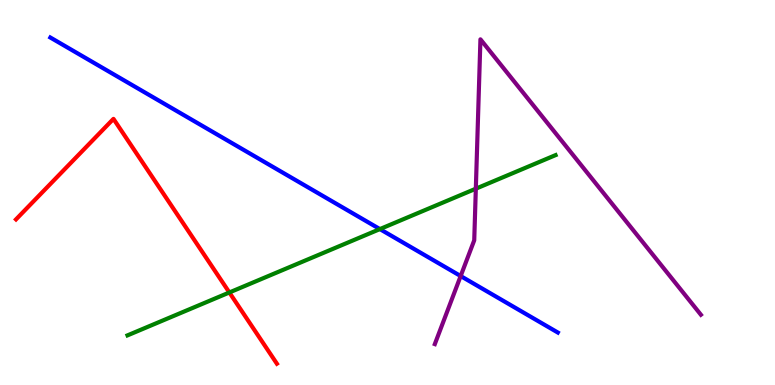[{'lines': ['blue', 'red'], 'intersections': []}, {'lines': ['green', 'red'], 'intersections': [{'x': 2.96, 'y': 2.4}]}, {'lines': ['purple', 'red'], 'intersections': []}, {'lines': ['blue', 'green'], 'intersections': [{'x': 4.9, 'y': 4.05}]}, {'lines': ['blue', 'purple'], 'intersections': [{'x': 5.94, 'y': 2.83}]}, {'lines': ['green', 'purple'], 'intersections': [{'x': 6.14, 'y': 5.1}]}]